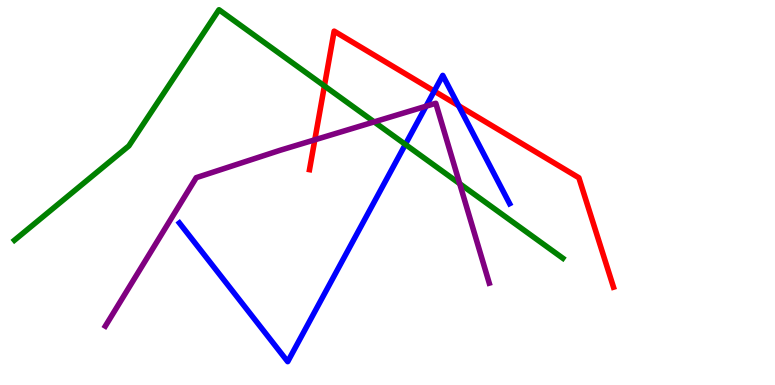[{'lines': ['blue', 'red'], 'intersections': [{'x': 5.6, 'y': 7.63}, {'x': 5.92, 'y': 7.26}]}, {'lines': ['green', 'red'], 'intersections': [{'x': 4.19, 'y': 7.77}]}, {'lines': ['purple', 'red'], 'intersections': [{'x': 4.06, 'y': 6.37}]}, {'lines': ['blue', 'green'], 'intersections': [{'x': 5.23, 'y': 6.25}]}, {'lines': ['blue', 'purple'], 'intersections': [{'x': 5.5, 'y': 7.24}]}, {'lines': ['green', 'purple'], 'intersections': [{'x': 4.83, 'y': 6.83}, {'x': 5.93, 'y': 5.23}]}]